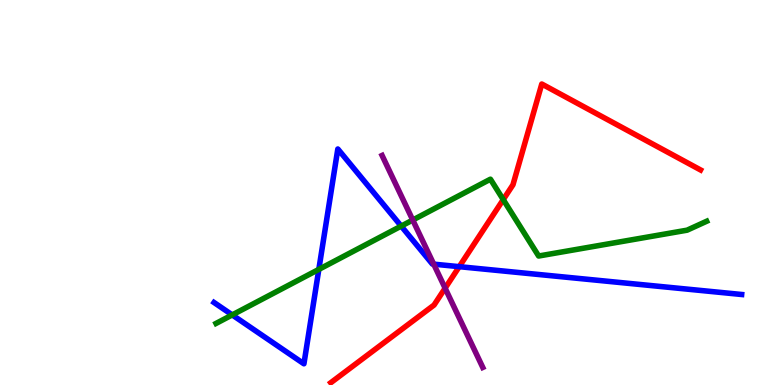[{'lines': ['blue', 'red'], 'intersections': [{'x': 5.93, 'y': 3.07}]}, {'lines': ['green', 'red'], 'intersections': [{'x': 6.49, 'y': 4.82}]}, {'lines': ['purple', 'red'], 'intersections': [{'x': 5.74, 'y': 2.51}]}, {'lines': ['blue', 'green'], 'intersections': [{'x': 3.0, 'y': 1.82}, {'x': 4.11, 'y': 3.0}, {'x': 5.18, 'y': 4.13}]}, {'lines': ['blue', 'purple'], 'intersections': [{'x': 5.6, 'y': 3.14}]}, {'lines': ['green', 'purple'], 'intersections': [{'x': 5.33, 'y': 4.29}]}]